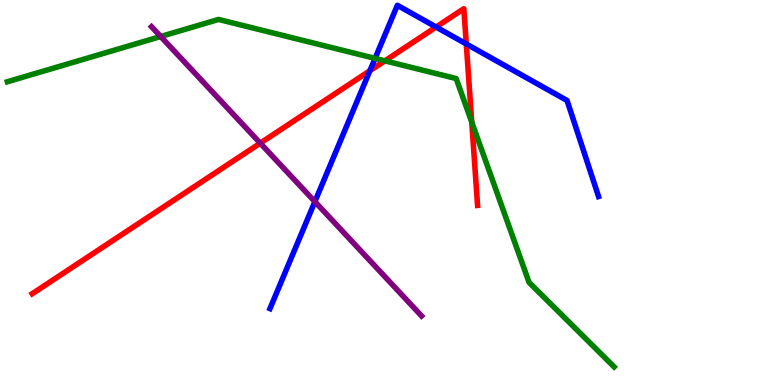[{'lines': ['blue', 'red'], 'intersections': [{'x': 4.77, 'y': 8.16}, {'x': 5.63, 'y': 9.3}, {'x': 6.02, 'y': 8.86}]}, {'lines': ['green', 'red'], 'intersections': [{'x': 4.97, 'y': 8.42}, {'x': 6.09, 'y': 6.83}]}, {'lines': ['purple', 'red'], 'intersections': [{'x': 3.36, 'y': 6.28}]}, {'lines': ['blue', 'green'], 'intersections': [{'x': 4.84, 'y': 8.48}]}, {'lines': ['blue', 'purple'], 'intersections': [{'x': 4.06, 'y': 4.76}]}, {'lines': ['green', 'purple'], 'intersections': [{'x': 2.07, 'y': 9.05}]}]